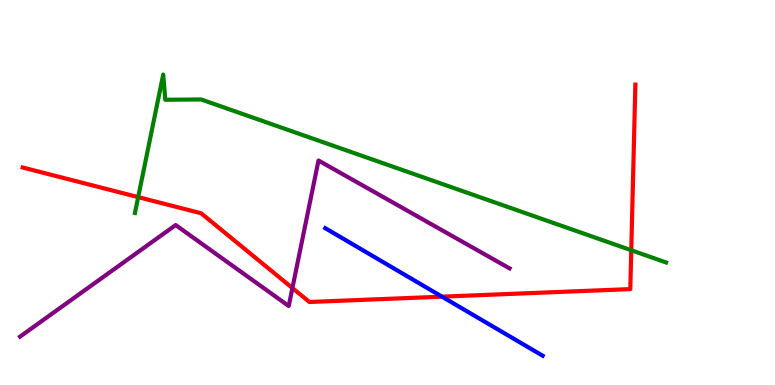[{'lines': ['blue', 'red'], 'intersections': [{'x': 5.7, 'y': 2.29}]}, {'lines': ['green', 'red'], 'intersections': [{'x': 1.78, 'y': 4.88}, {'x': 8.15, 'y': 3.5}]}, {'lines': ['purple', 'red'], 'intersections': [{'x': 3.77, 'y': 2.52}]}, {'lines': ['blue', 'green'], 'intersections': []}, {'lines': ['blue', 'purple'], 'intersections': []}, {'lines': ['green', 'purple'], 'intersections': []}]